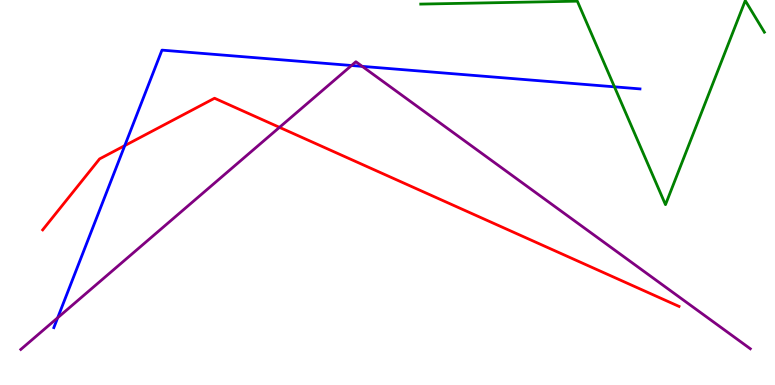[{'lines': ['blue', 'red'], 'intersections': [{'x': 1.61, 'y': 6.22}]}, {'lines': ['green', 'red'], 'intersections': []}, {'lines': ['purple', 'red'], 'intersections': [{'x': 3.61, 'y': 6.69}]}, {'lines': ['blue', 'green'], 'intersections': [{'x': 7.93, 'y': 7.74}]}, {'lines': ['blue', 'purple'], 'intersections': [{'x': 0.744, 'y': 1.75}, {'x': 4.54, 'y': 8.3}, {'x': 4.67, 'y': 8.28}]}, {'lines': ['green', 'purple'], 'intersections': []}]